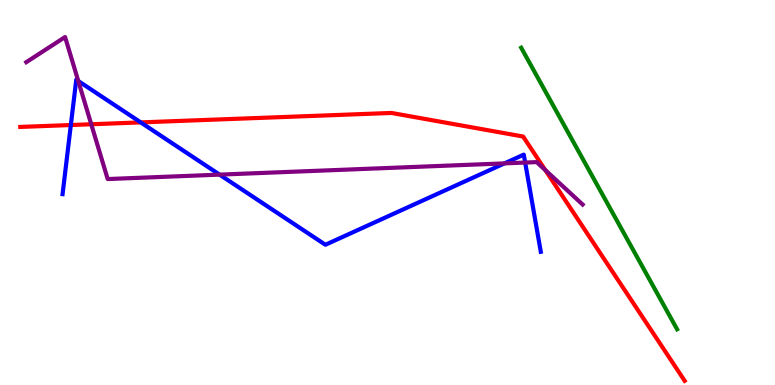[{'lines': ['blue', 'red'], 'intersections': [{'x': 0.914, 'y': 6.75}, {'x': 1.82, 'y': 6.82}]}, {'lines': ['green', 'red'], 'intersections': []}, {'lines': ['purple', 'red'], 'intersections': [{'x': 1.18, 'y': 6.77}, {'x': 7.04, 'y': 5.58}]}, {'lines': ['blue', 'green'], 'intersections': []}, {'lines': ['blue', 'purple'], 'intersections': [{'x': 1.01, 'y': 7.9}, {'x': 2.83, 'y': 5.46}, {'x': 6.51, 'y': 5.76}, {'x': 6.78, 'y': 5.78}]}, {'lines': ['green', 'purple'], 'intersections': []}]